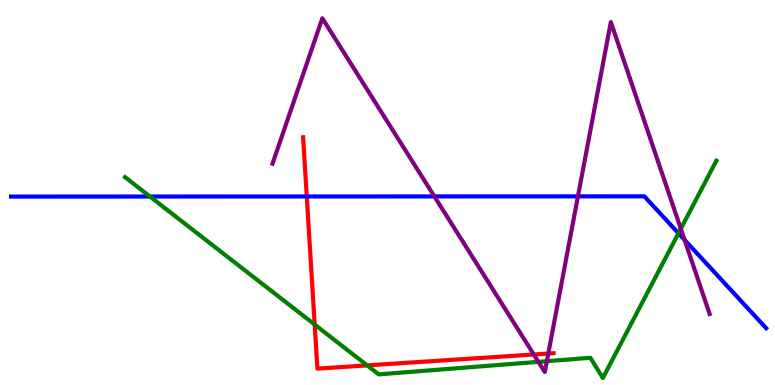[{'lines': ['blue', 'red'], 'intersections': [{'x': 3.96, 'y': 4.9}]}, {'lines': ['green', 'red'], 'intersections': [{'x': 4.06, 'y': 1.57}, {'x': 4.74, 'y': 0.51}]}, {'lines': ['purple', 'red'], 'intersections': [{'x': 6.89, 'y': 0.793}, {'x': 7.07, 'y': 0.817}]}, {'lines': ['blue', 'green'], 'intersections': [{'x': 1.93, 'y': 4.9}, {'x': 8.75, 'y': 3.94}]}, {'lines': ['blue', 'purple'], 'intersections': [{'x': 5.6, 'y': 4.9}, {'x': 7.46, 'y': 4.9}, {'x': 8.83, 'y': 3.77}]}, {'lines': ['green', 'purple'], 'intersections': [{'x': 6.95, 'y': 0.601}, {'x': 7.06, 'y': 0.618}, {'x': 8.78, 'y': 4.06}]}]